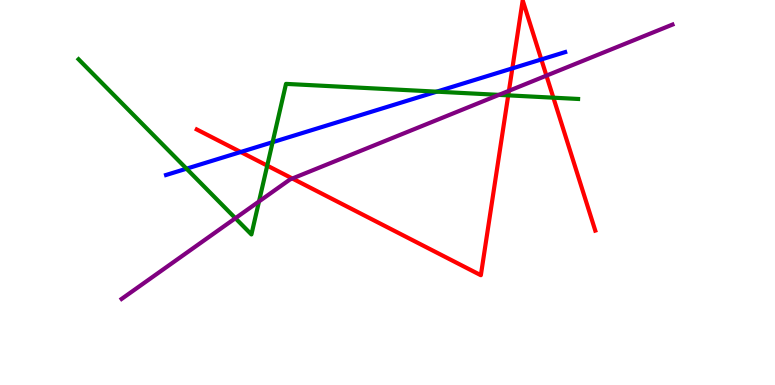[{'lines': ['blue', 'red'], 'intersections': [{'x': 3.11, 'y': 6.05}, {'x': 6.61, 'y': 8.22}, {'x': 6.98, 'y': 8.46}]}, {'lines': ['green', 'red'], 'intersections': [{'x': 3.45, 'y': 5.7}, {'x': 6.56, 'y': 7.52}, {'x': 7.14, 'y': 7.46}]}, {'lines': ['purple', 'red'], 'intersections': [{'x': 3.77, 'y': 5.36}, {'x': 6.57, 'y': 7.64}, {'x': 7.05, 'y': 8.04}]}, {'lines': ['blue', 'green'], 'intersections': [{'x': 2.41, 'y': 5.62}, {'x': 3.52, 'y': 6.31}, {'x': 5.63, 'y': 7.62}]}, {'lines': ['blue', 'purple'], 'intersections': []}, {'lines': ['green', 'purple'], 'intersections': [{'x': 3.04, 'y': 4.33}, {'x': 3.34, 'y': 4.77}, {'x': 6.44, 'y': 7.54}]}]